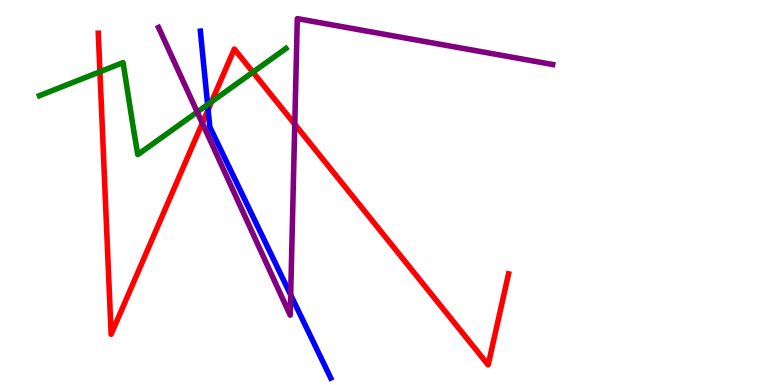[{'lines': ['blue', 'red'], 'intersections': [{'x': 2.69, 'y': 7.15}]}, {'lines': ['green', 'red'], 'intersections': [{'x': 1.29, 'y': 8.14}, {'x': 2.73, 'y': 7.36}, {'x': 3.26, 'y': 8.13}]}, {'lines': ['purple', 'red'], 'intersections': [{'x': 2.61, 'y': 6.8}, {'x': 3.8, 'y': 6.77}]}, {'lines': ['blue', 'green'], 'intersections': [{'x': 2.68, 'y': 7.28}]}, {'lines': ['blue', 'purple'], 'intersections': [{'x': 3.75, 'y': 2.34}]}, {'lines': ['green', 'purple'], 'intersections': [{'x': 2.54, 'y': 7.09}]}]